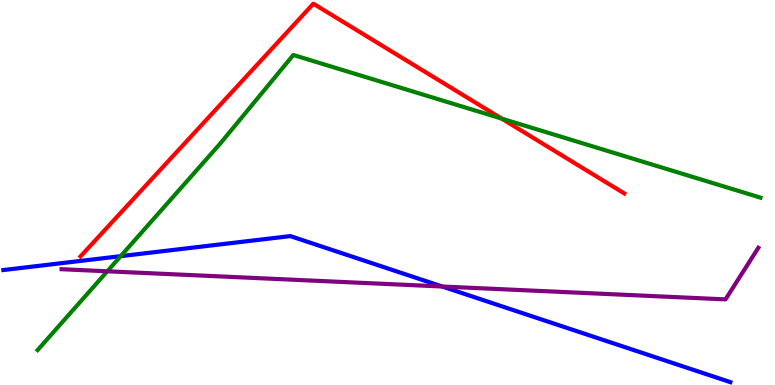[{'lines': ['blue', 'red'], 'intersections': []}, {'lines': ['green', 'red'], 'intersections': [{'x': 6.47, 'y': 6.92}]}, {'lines': ['purple', 'red'], 'intersections': []}, {'lines': ['blue', 'green'], 'intersections': [{'x': 1.56, 'y': 3.35}]}, {'lines': ['blue', 'purple'], 'intersections': [{'x': 5.71, 'y': 2.56}]}, {'lines': ['green', 'purple'], 'intersections': [{'x': 1.38, 'y': 2.95}]}]